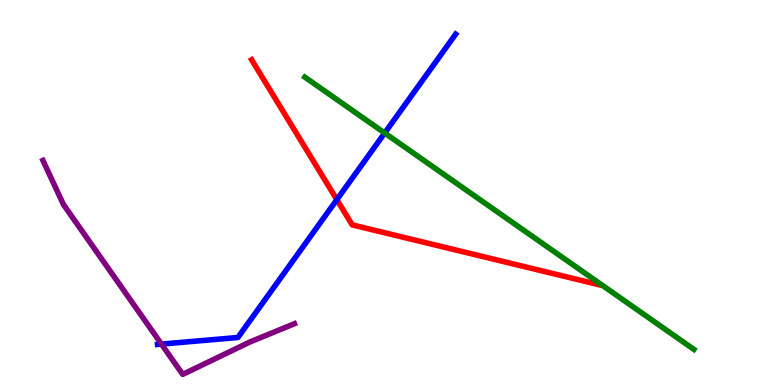[{'lines': ['blue', 'red'], 'intersections': [{'x': 4.35, 'y': 4.81}]}, {'lines': ['green', 'red'], 'intersections': []}, {'lines': ['purple', 'red'], 'intersections': []}, {'lines': ['blue', 'green'], 'intersections': [{'x': 4.96, 'y': 6.55}]}, {'lines': ['blue', 'purple'], 'intersections': [{'x': 2.08, 'y': 1.06}]}, {'lines': ['green', 'purple'], 'intersections': []}]